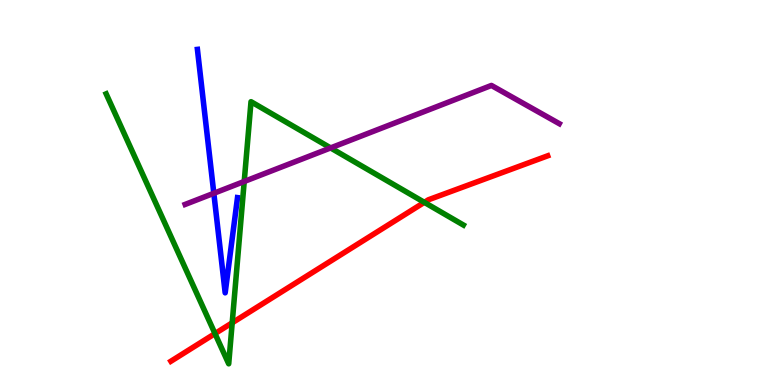[{'lines': ['blue', 'red'], 'intersections': []}, {'lines': ['green', 'red'], 'intersections': [{'x': 2.77, 'y': 1.34}, {'x': 3.0, 'y': 1.62}, {'x': 5.48, 'y': 4.74}]}, {'lines': ['purple', 'red'], 'intersections': []}, {'lines': ['blue', 'green'], 'intersections': []}, {'lines': ['blue', 'purple'], 'intersections': [{'x': 2.76, 'y': 4.98}]}, {'lines': ['green', 'purple'], 'intersections': [{'x': 3.15, 'y': 5.29}, {'x': 4.27, 'y': 6.16}]}]